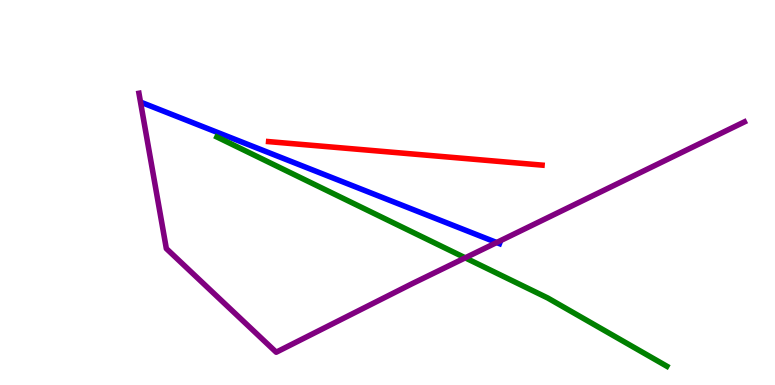[{'lines': ['blue', 'red'], 'intersections': []}, {'lines': ['green', 'red'], 'intersections': []}, {'lines': ['purple', 'red'], 'intersections': []}, {'lines': ['blue', 'green'], 'intersections': []}, {'lines': ['blue', 'purple'], 'intersections': [{'x': 6.41, 'y': 3.7}]}, {'lines': ['green', 'purple'], 'intersections': [{'x': 6.0, 'y': 3.3}]}]